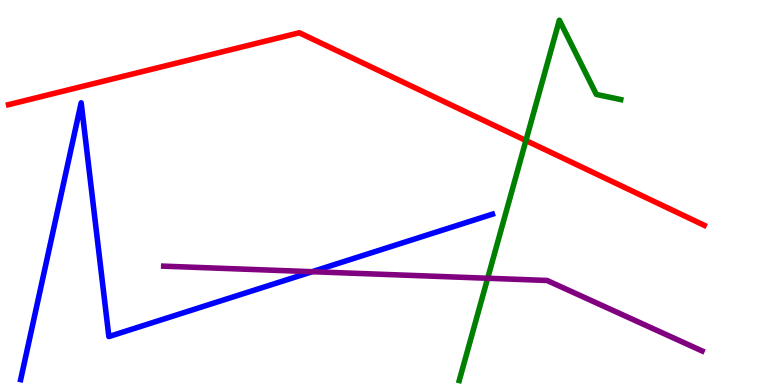[{'lines': ['blue', 'red'], 'intersections': []}, {'lines': ['green', 'red'], 'intersections': [{'x': 6.79, 'y': 6.35}]}, {'lines': ['purple', 'red'], 'intersections': []}, {'lines': ['blue', 'green'], 'intersections': []}, {'lines': ['blue', 'purple'], 'intersections': [{'x': 4.03, 'y': 2.94}]}, {'lines': ['green', 'purple'], 'intersections': [{'x': 6.29, 'y': 2.77}]}]